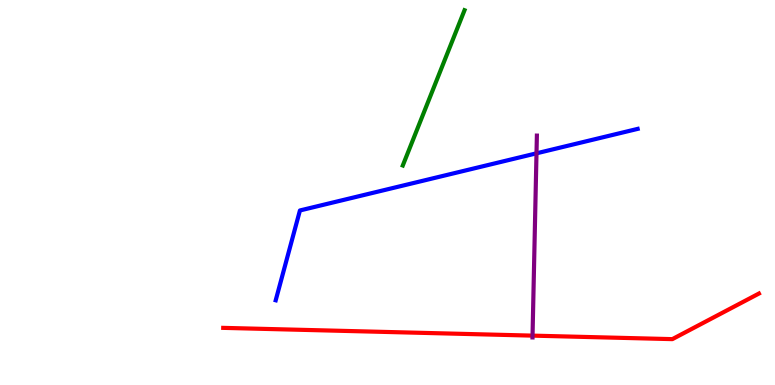[{'lines': ['blue', 'red'], 'intersections': []}, {'lines': ['green', 'red'], 'intersections': []}, {'lines': ['purple', 'red'], 'intersections': [{'x': 6.87, 'y': 1.28}]}, {'lines': ['blue', 'green'], 'intersections': []}, {'lines': ['blue', 'purple'], 'intersections': [{'x': 6.92, 'y': 6.02}]}, {'lines': ['green', 'purple'], 'intersections': []}]